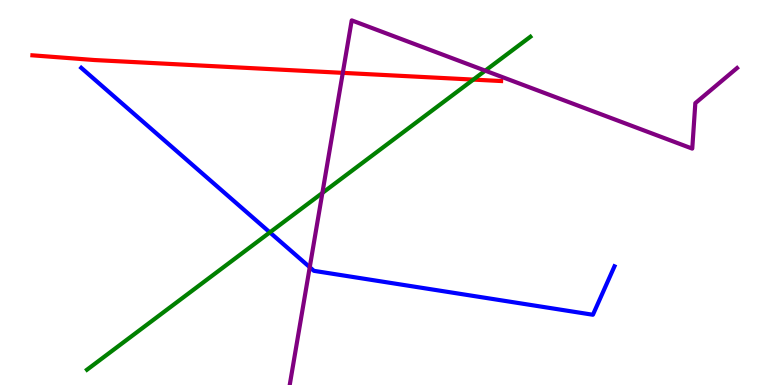[{'lines': ['blue', 'red'], 'intersections': []}, {'lines': ['green', 'red'], 'intersections': [{'x': 6.11, 'y': 7.93}]}, {'lines': ['purple', 'red'], 'intersections': [{'x': 4.42, 'y': 8.11}]}, {'lines': ['blue', 'green'], 'intersections': [{'x': 3.48, 'y': 3.96}]}, {'lines': ['blue', 'purple'], 'intersections': [{'x': 4.0, 'y': 3.06}]}, {'lines': ['green', 'purple'], 'intersections': [{'x': 4.16, 'y': 4.99}, {'x': 6.26, 'y': 8.16}]}]